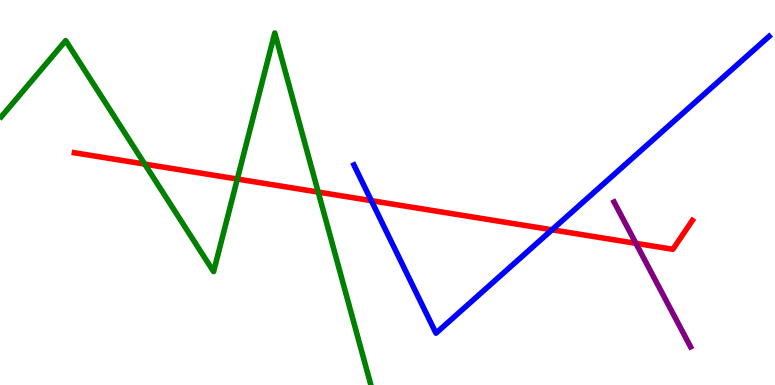[{'lines': ['blue', 'red'], 'intersections': [{'x': 4.79, 'y': 4.79}, {'x': 7.12, 'y': 4.03}]}, {'lines': ['green', 'red'], 'intersections': [{'x': 1.87, 'y': 5.74}, {'x': 3.06, 'y': 5.35}, {'x': 4.11, 'y': 5.01}]}, {'lines': ['purple', 'red'], 'intersections': [{'x': 8.21, 'y': 3.68}]}, {'lines': ['blue', 'green'], 'intersections': []}, {'lines': ['blue', 'purple'], 'intersections': []}, {'lines': ['green', 'purple'], 'intersections': []}]